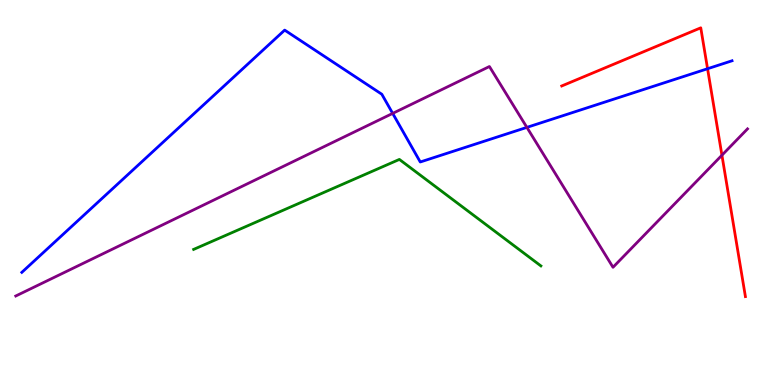[{'lines': ['blue', 'red'], 'intersections': [{'x': 9.13, 'y': 8.21}]}, {'lines': ['green', 'red'], 'intersections': []}, {'lines': ['purple', 'red'], 'intersections': [{'x': 9.32, 'y': 5.97}]}, {'lines': ['blue', 'green'], 'intersections': []}, {'lines': ['blue', 'purple'], 'intersections': [{'x': 5.07, 'y': 7.05}, {'x': 6.8, 'y': 6.69}]}, {'lines': ['green', 'purple'], 'intersections': []}]